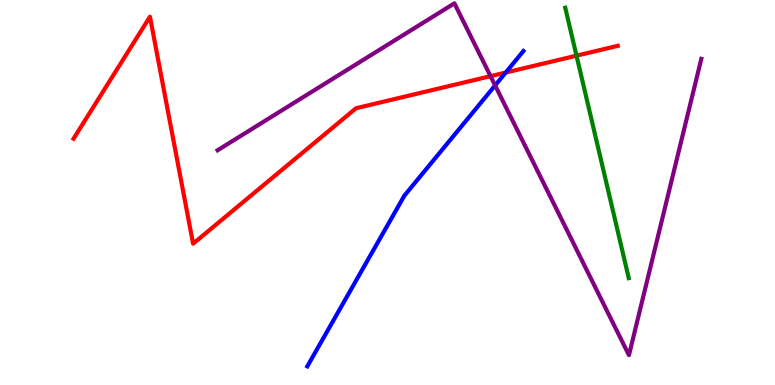[{'lines': ['blue', 'red'], 'intersections': [{'x': 6.53, 'y': 8.12}]}, {'lines': ['green', 'red'], 'intersections': [{'x': 7.44, 'y': 8.55}]}, {'lines': ['purple', 'red'], 'intersections': [{'x': 6.33, 'y': 8.02}]}, {'lines': ['blue', 'green'], 'intersections': []}, {'lines': ['blue', 'purple'], 'intersections': [{'x': 6.39, 'y': 7.78}]}, {'lines': ['green', 'purple'], 'intersections': []}]